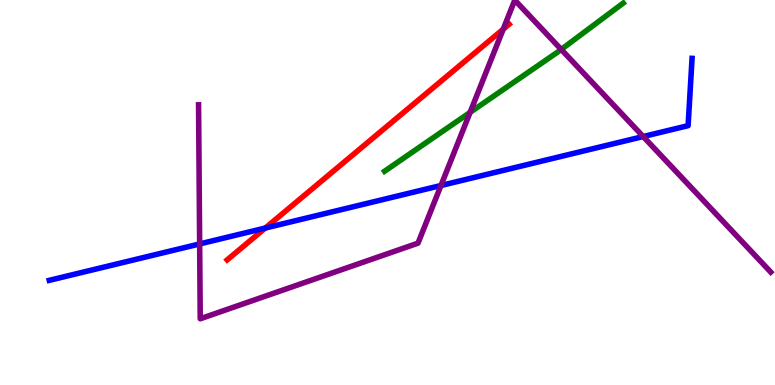[{'lines': ['blue', 'red'], 'intersections': [{'x': 3.42, 'y': 4.08}]}, {'lines': ['green', 'red'], 'intersections': []}, {'lines': ['purple', 'red'], 'intersections': [{'x': 6.49, 'y': 9.24}]}, {'lines': ['blue', 'green'], 'intersections': []}, {'lines': ['blue', 'purple'], 'intersections': [{'x': 2.58, 'y': 3.66}, {'x': 5.69, 'y': 5.18}, {'x': 8.3, 'y': 6.45}]}, {'lines': ['green', 'purple'], 'intersections': [{'x': 6.07, 'y': 7.08}, {'x': 7.24, 'y': 8.72}]}]